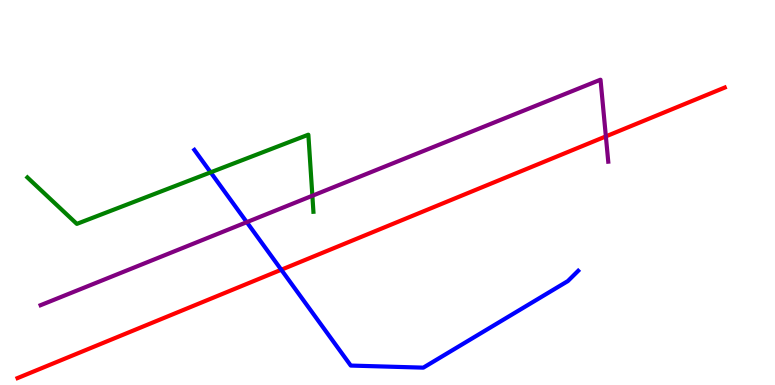[{'lines': ['blue', 'red'], 'intersections': [{'x': 3.63, 'y': 2.99}]}, {'lines': ['green', 'red'], 'intersections': []}, {'lines': ['purple', 'red'], 'intersections': [{'x': 7.82, 'y': 6.46}]}, {'lines': ['blue', 'green'], 'intersections': [{'x': 2.72, 'y': 5.52}]}, {'lines': ['blue', 'purple'], 'intersections': [{'x': 3.18, 'y': 4.23}]}, {'lines': ['green', 'purple'], 'intersections': [{'x': 4.03, 'y': 4.92}]}]